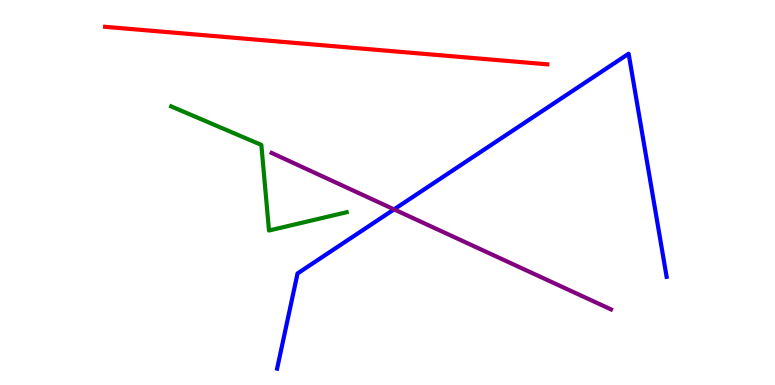[{'lines': ['blue', 'red'], 'intersections': []}, {'lines': ['green', 'red'], 'intersections': []}, {'lines': ['purple', 'red'], 'intersections': []}, {'lines': ['blue', 'green'], 'intersections': []}, {'lines': ['blue', 'purple'], 'intersections': [{'x': 5.08, 'y': 4.56}]}, {'lines': ['green', 'purple'], 'intersections': []}]